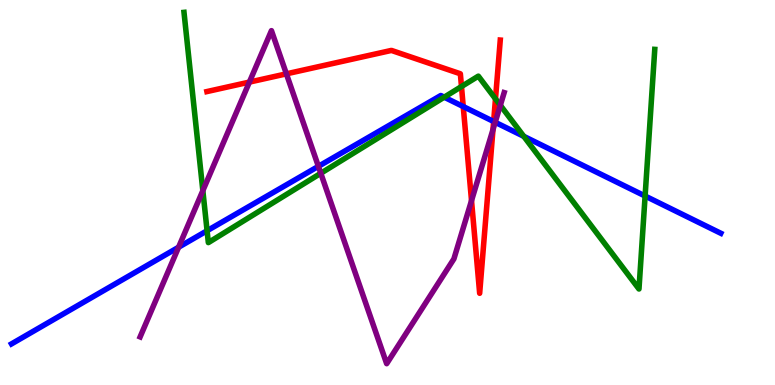[{'lines': ['blue', 'red'], 'intersections': [{'x': 5.98, 'y': 7.23}, {'x': 6.37, 'y': 6.84}]}, {'lines': ['green', 'red'], 'intersections': [{'x': 5.95, 'y': 7.75}, {'x': 6.39, 'y': 7.43}]}, {'lines': ['purple', 'red'], 'intersections': [{'x': 3.22, 'y': 7.87}, {'x': 3.7, 'y': 8.08}, {'x': 6.08, 'y': 4.79}, {'x': 6.36, 'y': 6.63}]}, {'lines': ['blue', 'green'], 'intersections': [{'x': 2.67, 'y': 4.01}, {'x': 5.73, 'y': 7.48}, {'x': 6.76, 'y': 6.46}, {'x': 8.32, 'y': 4.91}]}, {'lines': ['blue', 'purple'], 'intersections': [{'x': 2.3, 'y': 3.58}, {'x': 4.11, 'y': 5.68}, {'x': 6.39, 'y': 6.82}]}, {'lines': ['green', 'purple'], 'intersections': [{'x': 2.62, 'y': 5.05}, {'x': 4.14, 'y': 5.5}, {'x': 6.46, 'y': 7.27}]}]